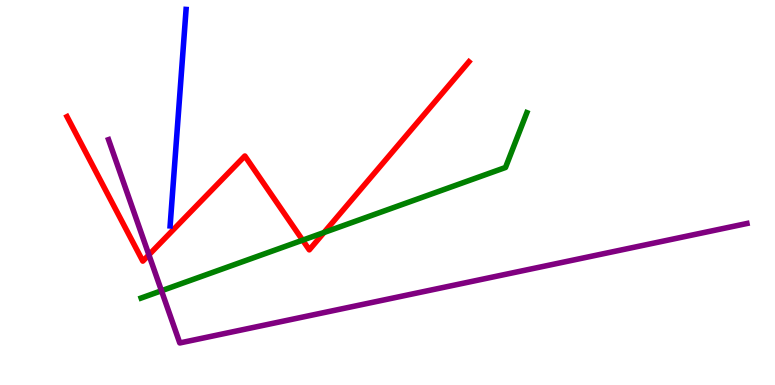[{'lines': ['blue', 'red'], 'intersections': []}, {'lines': ['green', 'red'], 'intersections': [{'x': 3.91, 'y': 3.76}, {'x': 4.18, 'y': 3.96}]}, {'lines': ['purple', 'red'], 'intersections': [{'x': 1.92, 'y': 3.38}]}, {'lines': ['blue', 'green'], 'intersections': []}, {'lines': ['blue', 'purple'], 'intersections': []}, {'lines': ['green', 'purple'], 'intersections': [{'x': 2.08, 'y': 2.45}]}]